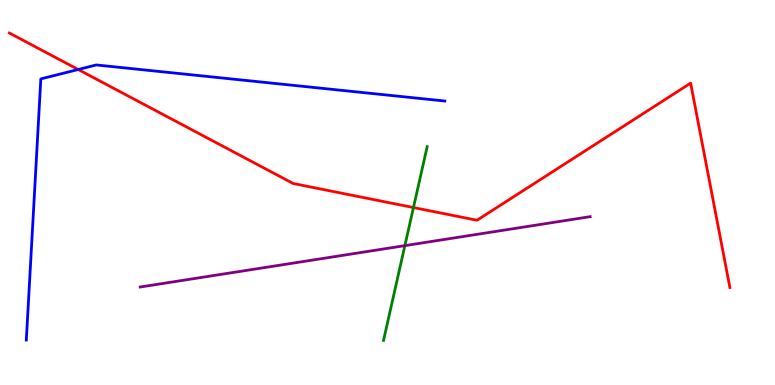[{'lines': ['blue', 'red'], 'intersections': [{'x': 1.01, 'y': 8.19}]}, {'lines': ['green', 'red'], 'intersections': [{'x': 5.33, 'y': 4.61}]}, {'lines': ['purple', 'red'], 'intersections': []}, {'lines': ['blue', 'green'], 'intersections': []}, {'lines': ['blue', 'purple'], 'intersections': []}, {'lines': ['green', 'purple'], 'intersections': [{'x': 5.22, 'y': 3.62}]}]